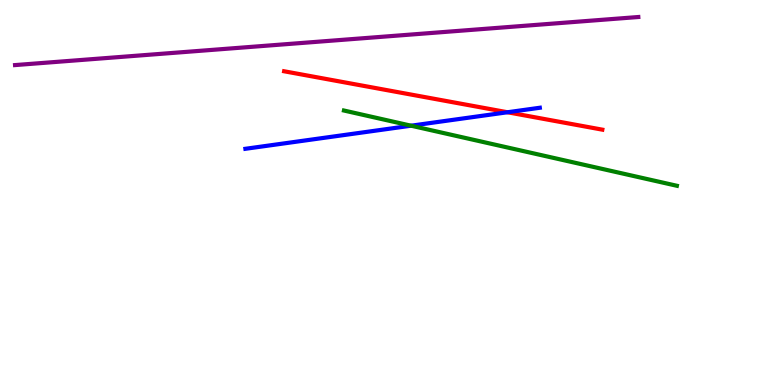[{'lines': ['blue', 'red'], 'intersections': [{'x': 6.55, 'y': 7.08}]}, {'lines': ['green', 'red'], 'intersections': []}, {'lines': ['purple', 'red'], 'intersections': []}, {'lines': ['blue', 'green'], 'intersections': [{'x': 5.3, 'y': 6.74}]}, {'lines': ['blue', 'purple'], 'intersections': []}, {'lines': ['green', 'purple'], 'intersections': []}]